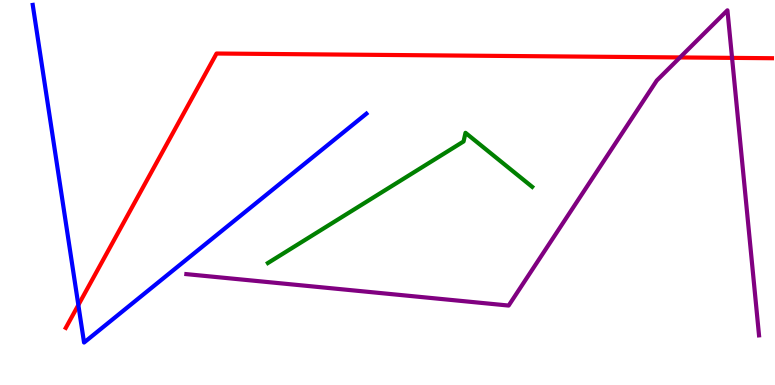[{'lines': ['blue', 'red'], 'intersections': [{'x': 1.01, 'y': 2.08}]}, {'lines': ['green', 'red'], 'intersections': []}, {'lines': ['purple', 'red'], 'intersections': [{'x': 8.77, 'y': 8.51}, {'x': 9.45, 'y': 8.5}]}, {'lines': ['blue', 'green'], 'intersections': []}, {'lines': ['blue', 'purple'], 'intersections': []}, {'lines': ['green', 'purple'], 'intersections': []}]